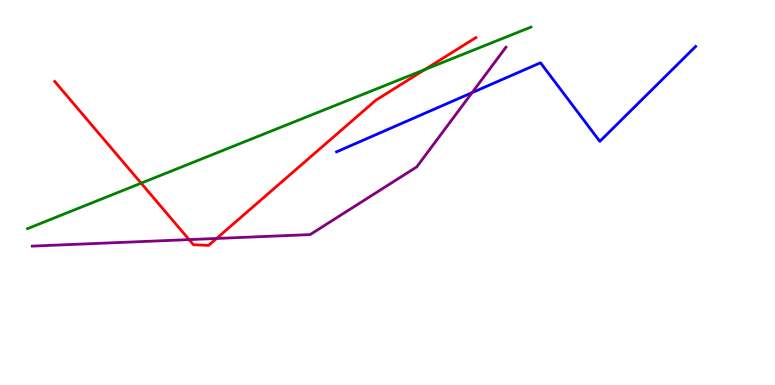[{'lines': ['blue', 'red'], 'intersections': []}, {'lines': ['green', 'red'], 'intersections': [{'x': 1.82, 'y': 5.24}, {'x': 5.48, 'y': 8.19}]}, {'lines': ['purple', 'red'], 'intersections': [{'x': 2.44, 'y': 3.78}, {'x': 2.79, 'y': 3.81}]}, {'lines': ['blue', 'green'], 'intersections': []}, {'lines': ['blue', 'purple'], 'intersections': [{'x': 6.09, 'y': 7.59}]}, {'lines': ['green', 'purple'], 'intersections': []}]